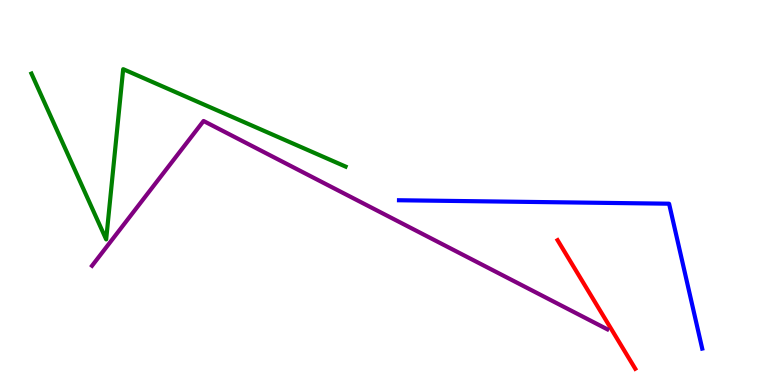[{'lines': ['blue', 'red'], 'intersections': []}, {'lines': ['green', 'red'], 'intersections': []}, {'lines': ['purple', 'red'], 'intersections': []}, {'lines': ['blue', 'green'], 'intersections': []}, {'lines': ['blue', 'purple'], 'intersections': []}, {'lines': ['green', 'purple'], 'intersections': []}]